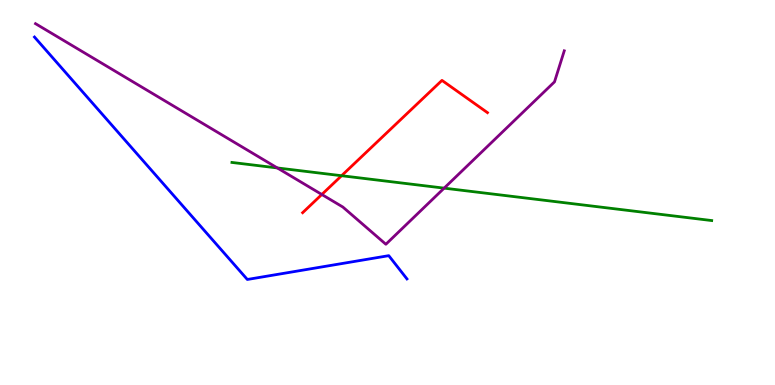[{'lines': ['blue', 'red'], 'intersections': []}, {'lines': ['green', 'red'], 'intersections': [{'x': 4.41, 'y': 5.44}]}, {'lines': ['purple', 'red'], 'intersections': [{'x': 4.15, 'y': 4.95}]}, {'lines': ['blue', 'green'], 'intersections': []}, {'lines': ['blue', 'purple'], 'intersections': []}, {'lines': ['green', 'purple'], 'intersections': [{'x': 3.58, 'y': 5.64}, {'x': 5.73, 'y': 5.11}]}]